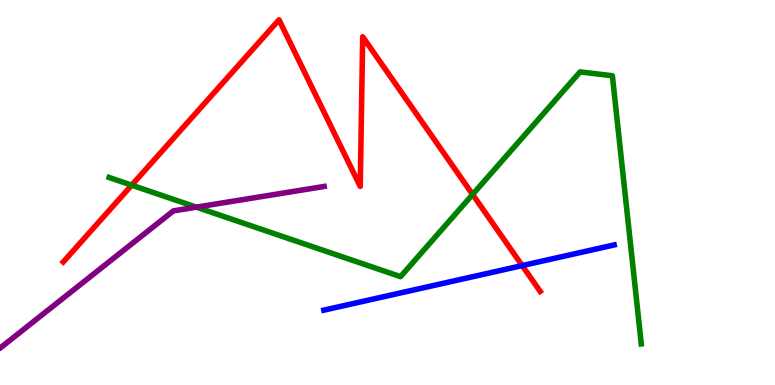[{'lines': ['blue', 'red'], 'intersections': [{'x': 6.74, 'y': 3.1}]}, {'lines': ['green', 'red'], 'intersections': [{'x': 1.7, 'y': 5.19}, {'x': 6.1, 'y': 4.95}]}, {'lines': ['purple', 'red'], 'intersections': []}, {'lines': ['blue', 'green'], 'intersections': []}, {'lines': ['blue', 'purple'], 'intersections': []}, {'lines': ['green', 'purple'], 'intersections': [{'x': 2.53, 'y': 4.62}]}]